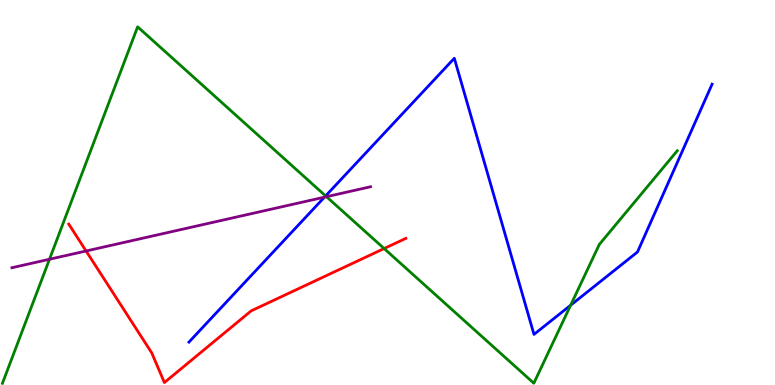[{'lines': ['blue', 'red'], 'intersections': []}, {'lines': ['green', 'red'], 'intersections': [{'x': 4.96, 'y': 3.54}]}, {'lines': ['purple', 'red'], 'intersections': [{'x': 1.11, 'y': 3.48}]}, {'lines': ['blue', 'green'], 'intersections': [{'x': 4.2, 'y': 4.91}, {'x': 7.36, 'y': 2.07}]}, {'lines': ['blue', 'purple'], 'intersections': [{'x': 4.19, 'y': 4.88}]}, {'lines': ['green', 'purple'], 'intersections': [{'x': 0.638, 'y': 3.27}, {'x': 4.21, 'y': 4.89}]}]